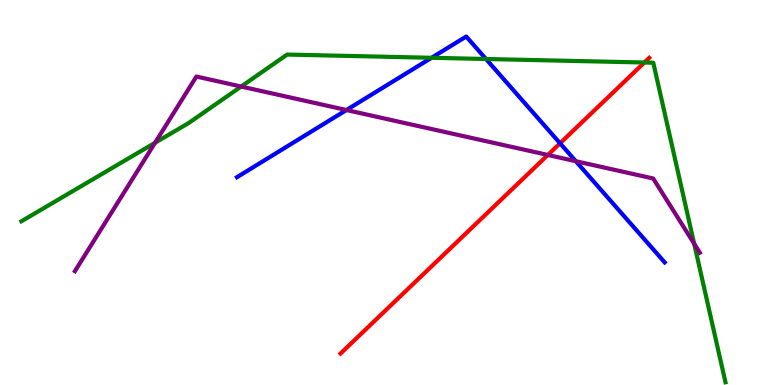[{'lines': ['blue', 'red'], 'intersections': [{'x': 7.23, 'y': 6.28}]}, {'lines': ['green', 'red'], 'intersections': [{'x': 8.31, 'y': 8.38}]}, {'lines': ['purple', 'red'], 'intersections': [{'x': 7.07, 'y': 5.97}]}, {'lines': ['blue', 'green'], 'intersections': [{'x': 5.57, 'y': 8.5}, {'x': 6.27, 'y': 8.47}]}, {'lines': ['blue', 'purple'], 'intersections': [{'x': 4.47, 'y': 7.14}, {'x': 7.43, 'y': 5.81}]}, {'lines': ['green', 'purple'], 'intersections': [{'x': 2.0, 'y': 6.29}, {'x': 3.11, 'y': 7.75}, {'x': 8.96, 'y': 3.67}]}]